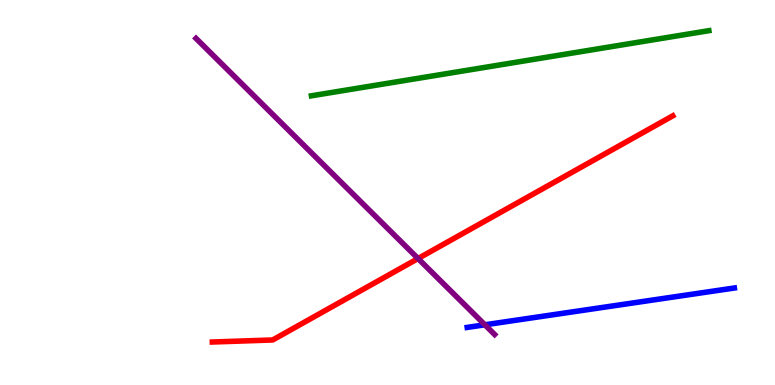[{'lines': ['blue', 'red'], 'intersections': []}, {'lines': ['green', 'red'], 'intersections': []}, {'lines': ['purple', 'red'], 'intersections': [{'x': 5.39, 'y': 3.28}]}, {'lines': ['blue', 'green'], 'intersections': []}, {'lines': ['blue', 'purple'], 'intersections': [{'x': 6.26, 'y': 1.56}]}, {'lines': ['green', 'purple'], 'intersections': []}]